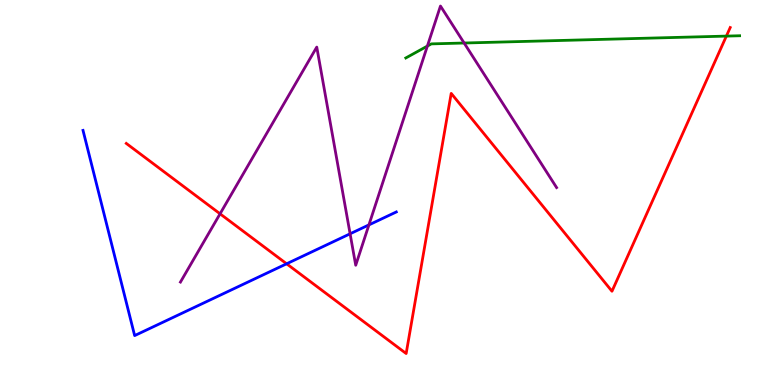[{'lines': ['blue', 'red'], 'intersections': [{'x': 3.7, 'y': 3.15}]}, {'lines': ['green', 'red'], 'intersections': [{'x': 9.37, 'y': 9.06}]}, {'lines': ['purple', 'red'], 'intersections': [{'x': 2.84, 'y': 4.45}]}, {'lines': ['blue', 'green'], 'intersections': []}, {'lines': ['blue', 'purple'], 'intersections': [{'x': 4.52, 'y': 3.93}, {'x': 4.76, 'y': 4.16}]}, {'lines': ['green', 'purple'], 'intersections': [{'x': 5.51, 'y': 8.8}, {'x': 5.99, 'y': 8.88}]}]